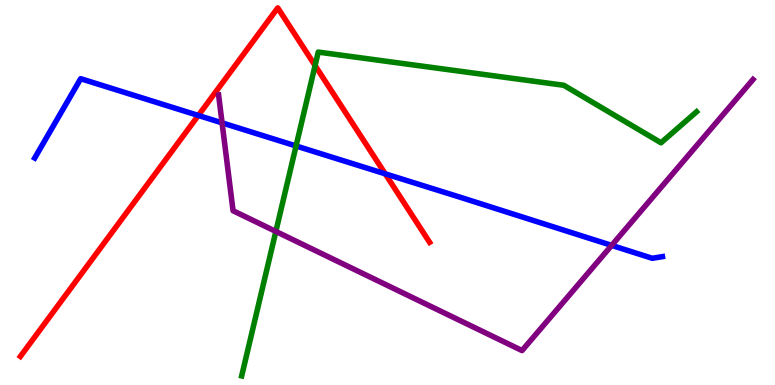[{'lines': ['blue', 'red'], 'intersections': [{'x': 2.56, 'y': 7.0}, {'x': 4.97, 'y': 5.49}]}, {'lines': ['green', 'red'], 'intersections': [{'x': 4.07, 'y': 8.3}]}, {'lines': ['purple', 'red'], 'intersections': []}, {'lines': ['blue', 'green'], 'intersections': [{'x': 3.82, 'y': 6.21}]}, {'lines': ['blue', 'purple'], 'intersections': [{'x': 2.87, 'y': 6.81}, {'x': 7.89, 'y': 3.63}]}, {'lines': ['green', 'purple'], 'intersections': [{'x': 3.56, 'y': 3.99}]}]